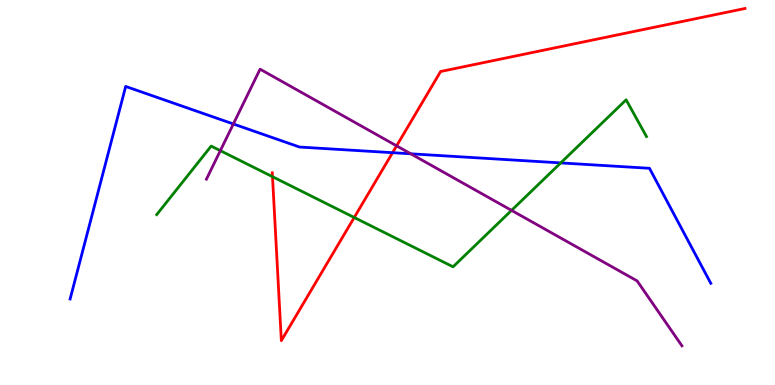[{'lines': ['blue', 'red'], 'intersections': [{'x': 5.07, 'y': 6.03}]}, {'lines': ['green', 'red'], 'intersections': [{'x': 3.52, 'y': 5.41}, {'x': 4.57, 'y': 4.35}]}, {'lines': ['purple', 'red'], 'intersections': [{'x': 5.12, 'y': 6.21}]}, {'lines': ['blue', 'green'], 'intersections': [{'x': 7.24, 'y': 5.77}]}, {'lines': ['blue', 'purple'], 'intersections': [{'x': 3.01, 'y': 6.78}, {'x': 5.3, 'y': 6.01}]}, {'lines': ['green', 'purple'], 'intersections': [{'x': 2.84, 'y': 6.09}, {'x': 6.6, 'y': 4.54}]}]